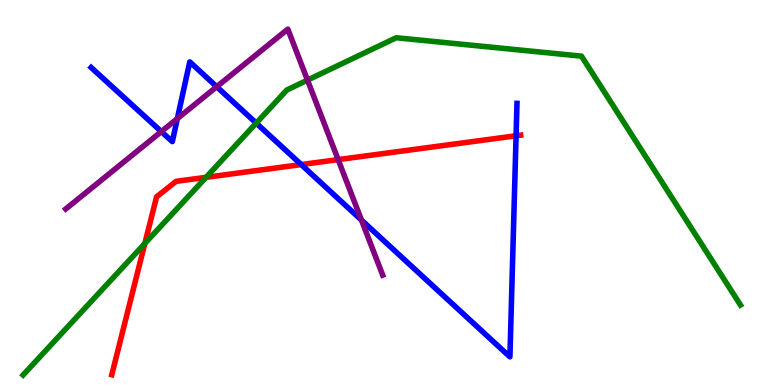[{'lines': ['blue', 'red'], 'intersections': [{'x': 3.89, 'y': 5.73}, {'x': 6.66, 'y': 6.47}]}, {'lines': ['green', 'red'], 'intersections': [{'x': 1.87, 'y': 3.68}, {'x': 2.66, 'y': 5.39}]}, {'lines': ['purple', 'red'], 'intersections': [{'x': 4.36, 'y': 5.85}]}, {'lines': ['blue', 'green'], 'intersections': [{'x': 3.31, 'y': 6.8}]}, {'lines': ['blue', 'purple'], 'intersections': [{'x': 2.08, 'y': 6.58}, {'x': 2.29, 'y': 6.92}, {'x': 2.8, 'y': 7.75}, {'x': 4.66, 'y': 4.28}]}, {'lines': ['green', 'purple'], 'intersections': [{'x': 3.97, 'y': 7.92}]}]